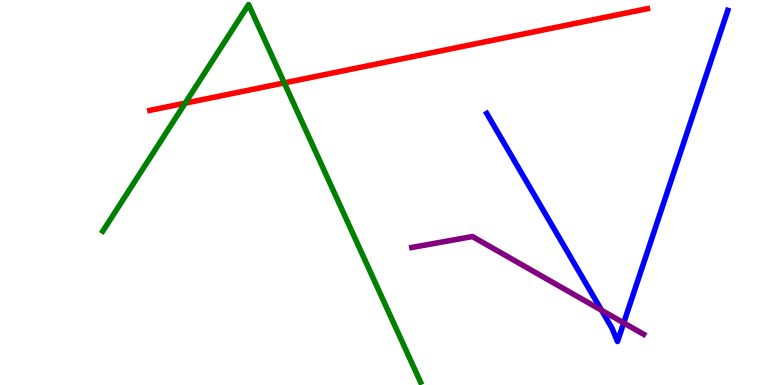[{'lines': ['blue', 'red'], 'intersections': []}, {'lines': ['green', 'red'], 'intersections': [{'x': 2.39, 'y': 7.32}, {'x': 3.67, 'y': 7.85}]}, {'lines': ['purple', 'red'], 'intersections': []}, {'lines': ['blue', 'green'], 'intersections': []}, {'lines': ['blue', 'purple'], 'intersections': [{'x': 7.76, 'y': 1.94}, {'x': 8.05, 'y': 1.61}]}, {'lines': ['green', 'purple'], 'intersections': []}]